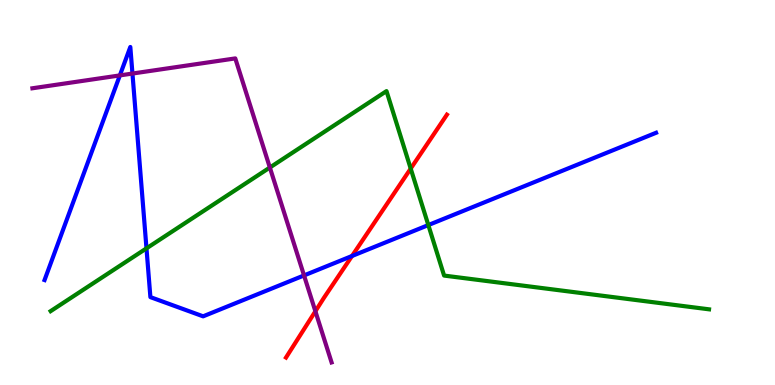[{'lines': ['blue', 'red'], 'intersections': [{'x': 4.54, 'y': 3.35}]}, {'lines': ['green', 'red'], 'intersections': [{'x': 5.3, 'y': 5.62}]}, {'lines': ['purple', 'red'], 'intersections': [{'x': 4.07, 'y': 1.91}]}, {'lines': ['blue', 'green'], 'intersections': [{'x': 1.89, 'y': 3.55}, {'x': 5.53, 'y': 4.15}]}, {'lines': ['blue', 'purple'], 'intersections': [{'x': 1.55, 'y': 8.04}, {'x': 1.71, 'y': 8.09}, {'x': 3.92, 'y': 2.85}]}, {'lines': ['green', 'purple'], 'intersections': [{'x': 3.48, 'y': 5.65}]}]